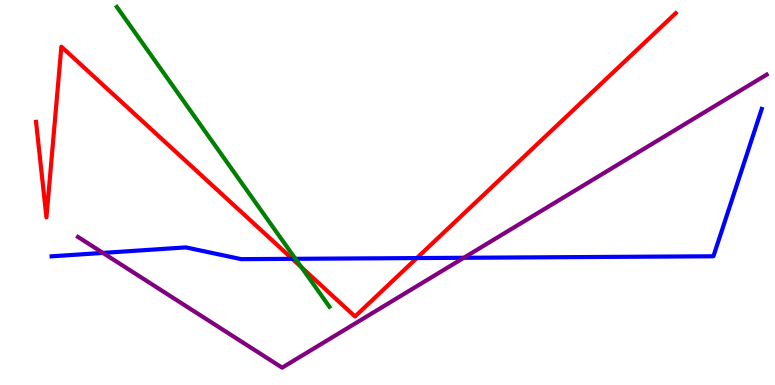[{'lines': ['blue', 'red'], 'intersections': [{'x': 3.77, 'y': 3.28}, {'x': 5.38, 'y': 3.3}]}, {'lines': ['green', 'red'], 'intersections': [{'x': 3.89, 'y': 3.06}]}, {'lines': ['purple', 'red'], 'intersections': []}, {'lines': ['blue', 'green'], 'intersections': [{'x': 3.81, 'y': 3.28}]}, {'lines': ['blue', 'purple'], 'intersections': [{'x': 1.33, 'y': 3.43}, {'x': 5.98, 'y': 3.3}]}, {'lines': ['green', 'purple'], 'intersections': []}]